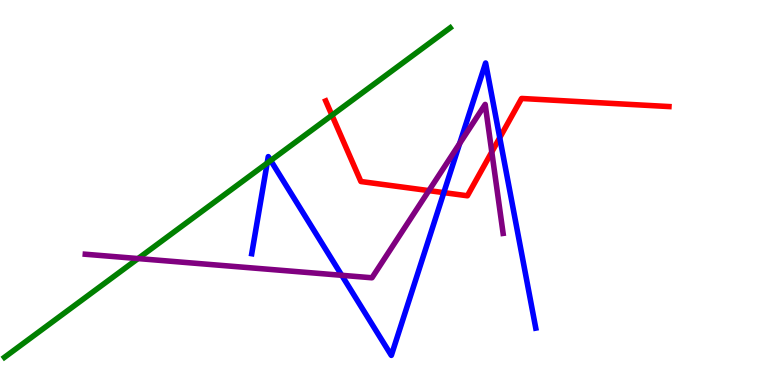[{'lines': ['blue', 'red'], 'intersections': [{'x': 5.73, 'y': 5.0}, {'x': 6.45, 'y': 6.42}]}, {'lines': ['green', 'red'], 'intersections': [{'x': 4.28, 'y': 7.01}]}, {'lines': ['purple', 'red'], 'intersections': [{'x': 5.53, 'y': 5.05}, {'x': 6.35, 'y': 6.05}]}, {'lines': ['blue', 'green'], 'intersections': [{'x': 3.45, 'y': 5.76}, {'x': 3.49, 'y': 5.83}]}, {'lines': ['blue', 'purple'], 'intersections': [{'x': 4.41, 'y': 2.85}, {'x': 5.93, 'y': 6.27}]}, {'lines': ['green', 'purple'], 'intersections': [{'x': 1.78, 'y': 3.28}]}]